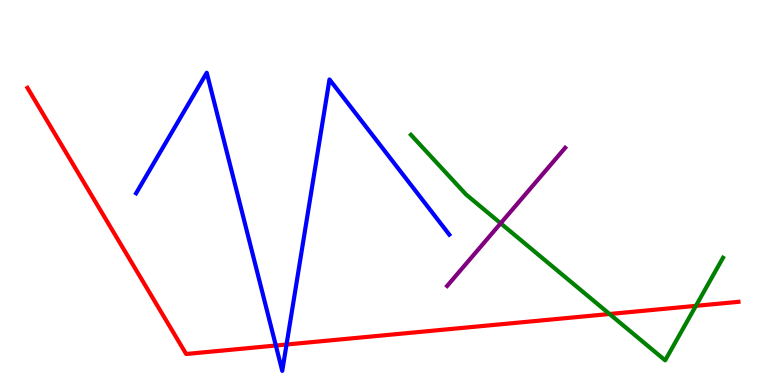[{'lines': ['blue', 'red'], 'intersections': [{'x': 3.56, 'y': 1.03}, {'x': 3.7, 'y': 1.05}]}, {'lines': ['green', 'red'], 'intersections': [{'x': 7.87, 'y': 1.84}, {'x': 8.98, 'y': 2.06}]}, {'lines': ['purple', 'red'], 'intersections': []}, {'lines': ['blue', 'green'], 'intersections': []}, {'lines': ['blue', 'purple'], 'intersections': []}, {'lines': ['green', 'purple'], 'intersections': [{'x': 6.46, 'y': 4.2}]}]